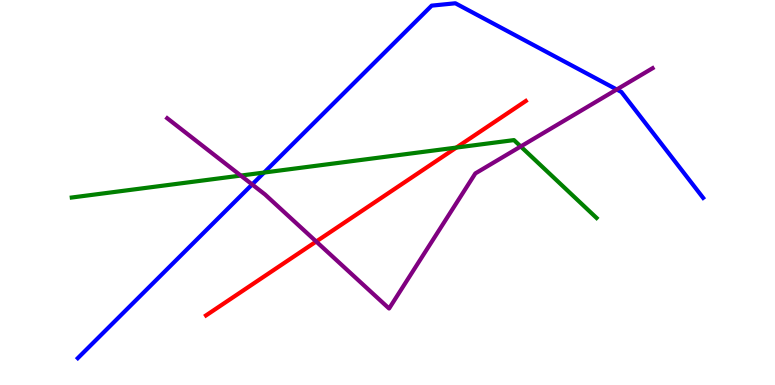[{'lines': ['blue', 'red'], 'intersections': []}, {'lines': ['green', 'red'], 'intersections': [{'x': 5.89, 'y': 6.17}]}, {'lines': ['purple', 'red'], 'intersections': [{'x': 4.08, 'y': 3.73}]}, {'lines': ['blue', 'green'], 'intersections': [{'x': 3.41, 'y': 5.52}]}, {'lines': ['blue', 'purple'], 'intersections': [{'x': 3.25, 'y': 5.21}, {'x': 7.96, 'y': 7.68}]}, {'lines': ['green', 'purple'], 'intersections': [{'x': 3.11, 'y': 5.44}, {'x': 6.72, 'y': 6.2}]}]